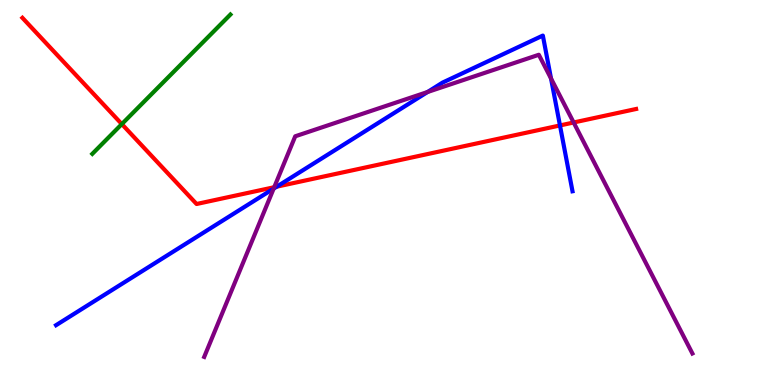[{'lines': ['blue', 'red'], 'intersections': [{'x': 3.57, 'y': 5.15}, {'x': 7.23, 'y': 6.74}]}, {'lines': ['green', 'red'], 'intersections': [{'x': 1.57, 'y': 6.78}]}, {'lines': ['purple', 'red'], 'intersections': [{'x': 3.54, 'y': 5.14}, {'x': 7.4, 'y': 6.82}]}, {'lines': ['blue', 'green'], 'intersections': []}, {'lines': ['blue', 'purple'], 'intersections': [{'x': 3.53, 'y': 5.1}, {'x': 5.52, 'y': 7.61}, {'x': 7.11, 'y': 7.96}]}, {'lines': ['green', 'purple'], 'intersections': []}]